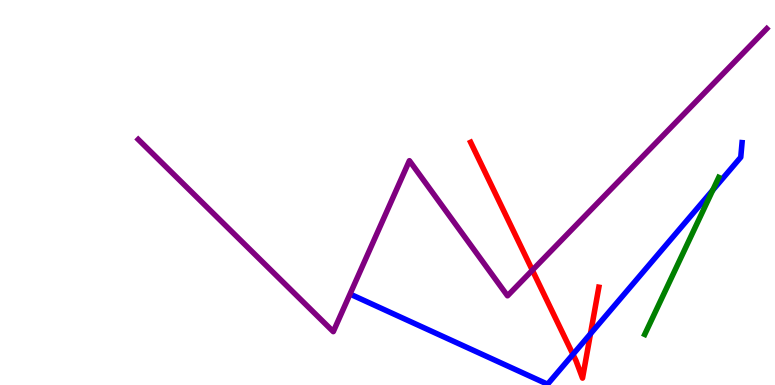[{'lines': ['blue', 'red'], 'intersections': [{'x': 7.39, 'y': 0.795}, {'x': 7.62, 'y': 1.33}]}, {'lines': ['green', 'red'], 'intersections': []}, {'lines': ['purple', 'red'], 'intersections': [{'x': 6.87, 'y': 2.98}]}, {'lines': ['blue', 'green'], 'intersections': [{'x': 9.2, 'y': 5.06}]}, {'lines': ['blue', 'purple'], 'intersections': []}, {'lines': ['green', 'purple'], 'intersections': []}]